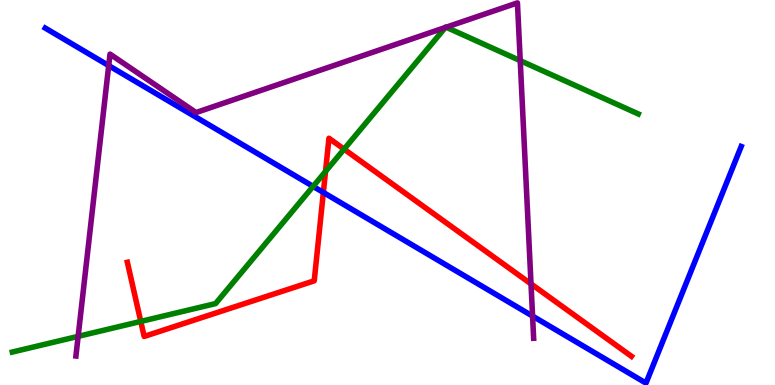[{'lines': ['blue', 'red'], 'intersections': [{'x': 4.17, 'y': 5.0}]}, {'lines': ['green', 'red'], 'intersections': [{'x': 1.82, 'y': 1.65}, {'x': 4.2, 'y': 5.55}, {'x': 4.44, 'y': 6.13}]}, {'lines': ['purple', 'red'], 'intersections': [{'x': 6.85, 'y': 2.63}]}, {'lines': ['blue', 'green'], 'intersections': [{'x': 4.04, 'y': 5.16}]}, {'lines': ['blue', 'purple'], 'intersections': [{'x': 1.4, 'y': 8.3}, {'x': 6.87, 'y': 1.79}]}, {'lines': ['green', 'purple'], 'intersections': [{'x': 1.01, 'y': 1.26}, {'x': 5.75, 'y': 9.29}, {'x': 5.76, 'y': 9.29}, {'x': 6.71, 'y': 8.42}]}]